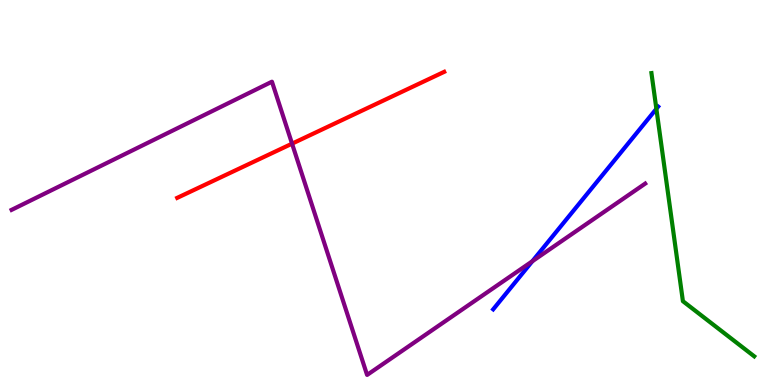[{'lines': ['blue', 'red'], 'intersections': []}, {'lines': ['green', 'red'], 'intersections': []}, {'lines': ['purple', 'red'], 'intersections': [{'x': 3.77, 'y': 6.27}]}, {'lines': ['blue', 'green'], 'intersections': [{'x': 8.47, 'y': 7.17}]}, {'lines': ['blue', 'purple'], 'intersections': [{'x': 6.87, 'y': 3.21}]}, {'lines': ['green', 'purple'], 'intersections': []}]